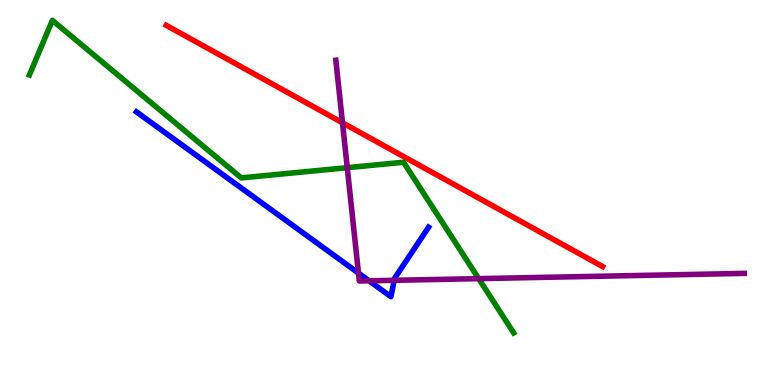[{'lines': ['blue', 'red'], 'intersections': []}, {'lines': ['green', 'red'], 'intersections': []}, {'lines': ['purple', 'red'], 'intersections': [{'x': 4.42, 'y': 6.81}]}, {'lines': ['blue', 'green'], 'intersections': []}, {'lines': ['blue', 'purple'], 'intersections': [{'x': 4.63, 'y': 2.91}, {'x': 4.76, 'y': 2.71}, {'x': 5.09, 'y': 2.72}]}, {'lines': ['green', 'purple'], 'intersections': [{'x': 4.48, 'y': 5.64}, {'x': 6.18, 'y': 2.76}]}]